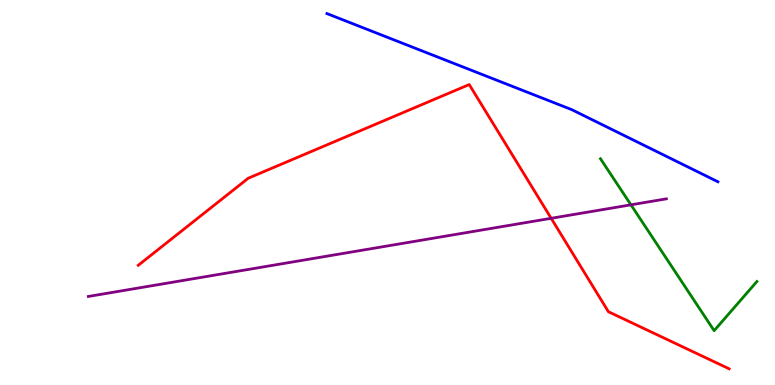[{'lines': ['blue', 'red'], 'intersections': []}, {'lines': ['green', 'red'], 'intersections': []}, {'lines': ['purple', 'red'], 'intersections': [{'x': 7.11, 'y': 4.33}]}, {'lines': ['blue', 'green'], 'intersections': []}, {'lines': ['blue', 'purple'], 'intersections': []}, {'lines': ['green', 'purple'], 'intersections': [{'x': 8.14, 'y': 4.68}]}]